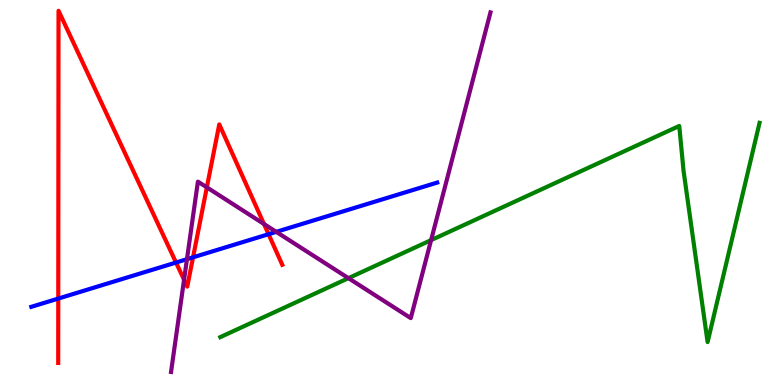[{'lines': ['blue', 'red'], 'intersections': [{'x': 0.752, 'y': 2.24}, {'x': 2.27, 'y': 3.18}, {'x': 2.49, 'y': 3.32}, {'x': 3.47, 'y': 3.92}]}, {'lines': ['green', 'red'], 'intersections': []}, {'lines': ['purple', 'red'], 'intersections': [{'x': 2.37, 'y': 2.73}, {'x': 2.67, 'y': 5.13}, {'x': 3.41, 'y': 4.18}]}, {'lines': ['blue', 'green'], 'intersections': []}, {'lines': ['blue', 'purple'], 'intersections': [{'x': 2.41, 'y': 3.27}, {'x': 3.56, 'y': 3.98}]}, {'lines': ['green', 'purple'], 'intersections': [{'x': 4.5, 'y': 2.78}, {'x': 5.56, 'y': 3.76}]}]